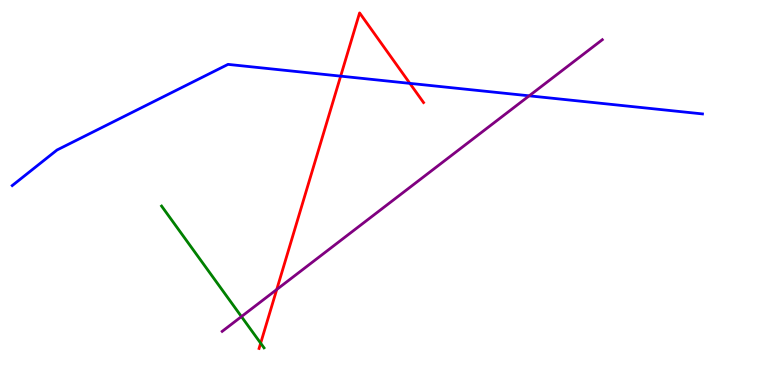[{'lines': ['blue', 'red'], 'intersections': [{'x': 4.4, 'y': 8.02}, {'x': 5.29, 'y': 7.83}]}, {'lines': ['green', 'red'], 'intersections': [{'x': 3.36, 'y': 1.09}]}, {'lines': ['purple', 'red'], 'intersections': [{'x': 3.57, 'y': 2.48}]}, {'lines': ['blue', 'green'], 'intersections': []}, {'lines': ['blue', 'purple'], 'intersections': [{'x': 6.83, 'y': 7.51}]}, {'lines': ['green', 'purple'], 'intersections': [{'x': 3.12, 'y': 1.78}]}]